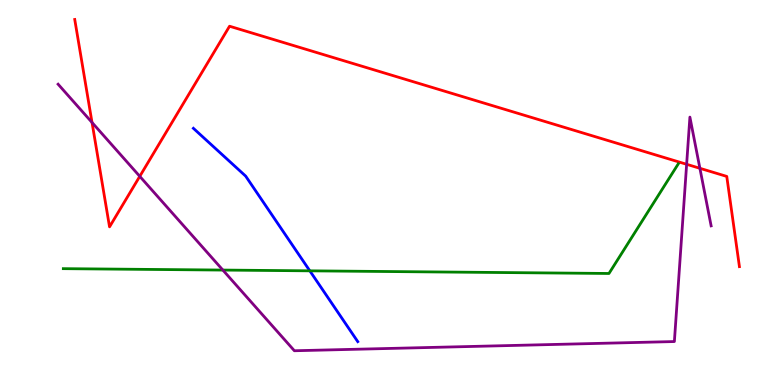[{'lines': ['blue', 'red'], 'intersections': []}, {'lines': ['green', 'red'], 'intersections': []}, {'lines': ['purple', 'red'], 'intersections': [{'x': 1.19, 'y': 6.82}, {'x': 1.8, 'y': 5.42}, {'x': 8.86, 'y': 5.73}, {'x': 9.03, 'y': 5.63}]}, {'lines': ['blue', 'green'], 'intersections': [{'x': 4.0, 'y': 2.97}]}, {'lines': ['blue', 'purple'], 'intersections': []}, {'lines': ['green', 'purple'], 'intersections': [{'x': 2.88, 'y': 2.99}]}]